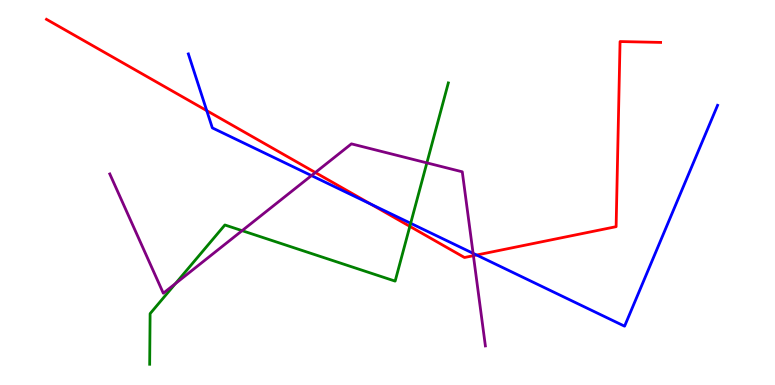[{'lines': ['blue', 'red'], 'intersections': [{'x': 2.67, 'y': 7.13}, {'x': 4.78, 'y': 4.7}, {'x': 6.15, 'y': 3.38}]}, {'lines': ['green', 'red'], 'intersections': [{'x': 5.29, 'y': 4.12}]}, {'lines': ['purple', 'red'], 'intersections': [{'x': 4.07, 'y': 5.52}, {'x': 6.11, 'y': 3.36}]}, {'lines': ['blue', 'green'], 'intersections': [{'x': 5.3, 'y': 4.2}]}, {'lines': ['blue', 'purple'], 'intersections': [{'x': 4.02, 'y': 5.44}, {'x': 6.1, 'y': 3.42}]}, {'lines': ['green', 'purple'], 'intersections': [{'x': 2.26, 'y': 2.63}, {'x': 3.12, 'y': 4.01}, {'x': 5.51, 'y': 5.77}]}]